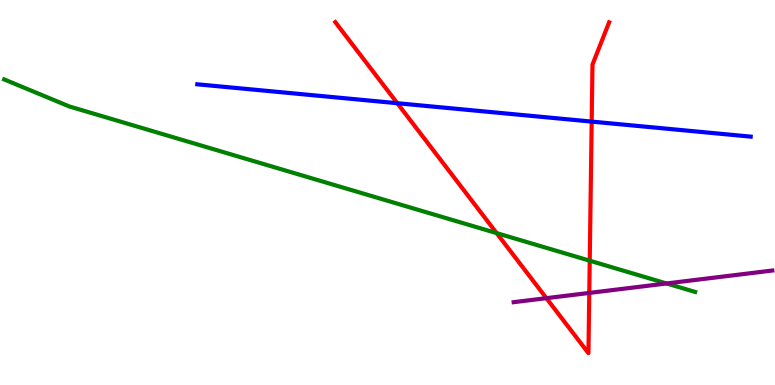[{'lines': ['blue', 'red'], 'intersections': [{'x': 5.13, 'y': 7.32}, {'x': 7.63, 'y': 6.84}]}, {'lines': ['green', 'red'], 'intersections': [{'x': 6.41, 'y': 3.95}, {'x': 7.61, 'y': 3.23}]}, {'lines': ['purple', 'red'], 'intersections': [{'x': 7.05, 'y': 2.26}, {'x': 7.6, 'y': 2.39}]}, {'lines': ['blue', 'green'], 'intersections': []}, {'lines': ['blue', 'purple'], 'intersections': []}, {'lines': ['green', 'purple'], 'intersections': [{'x': 8.6, 'y': 2.64}]}]